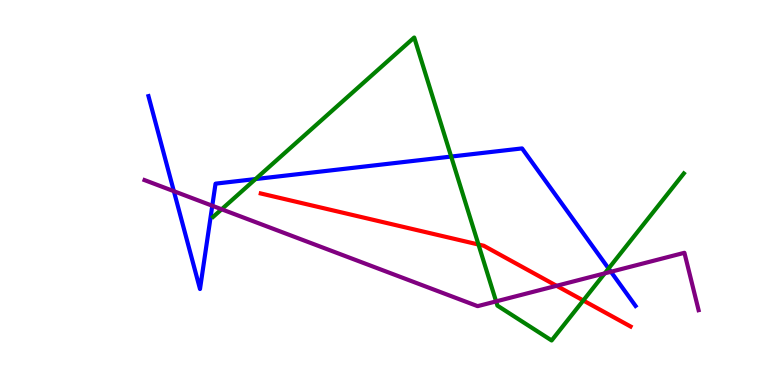[{'lines': ['blue', 'red'], 'intersections': []}, {'lines': ['green', 'red'], 'intersections': [{'x': 6.17, 'y': 3.65}, {'x': 7.53, 'y': 2.2}]}, {'lines': ['purple', 'red'], 'intersections': [{'x': 7.18, 'y': 2.58}]}, {'lines': ['blue', 'green'], 'intersections': [{'x': 3.3, 'y': 5.35}, {'x': 5.82, 'y': 5.93}, {'x': 7.85, 'y': 3.03}]}, {'lines': ['blue', 'purple'], 'intersections': [{'x': 2.24, 'y': 5.03}, {'x': 2.74, 'y': 4.66}, {'x': 7.88, 'y': 2.94}]}, {'lines': ['green', 'purple'], 'intersections': [{'x': 2.86, 'y': 4.56}, {'x': 6.4, 'y': 2.17}, {'x': 7.8, 'y': 2.9}]}]